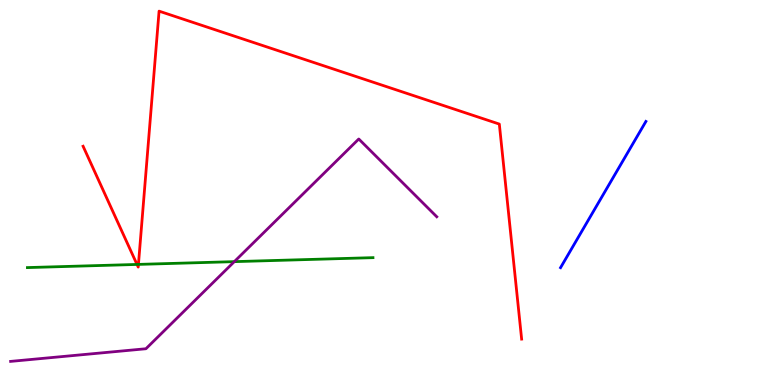[{'lines': ['blue', 'red'], 'intersections': []}, {'lines': ['green', 'red'], 'intersections': [{'x': 1.77, 'y': 3.13}, {'x': 1.79, 'y': 3.13}]}, {'lines': ['purple', 'red'], 'intersections': []}, {'lines': ['blue', 'green'], 'intersections': []}, {'lines': ['blue', 'purple'], 'intersections': []}, {'lines': ['green', 'purple'], 'intersections': [{'x': 3.02, 'y': 3.2}]}]